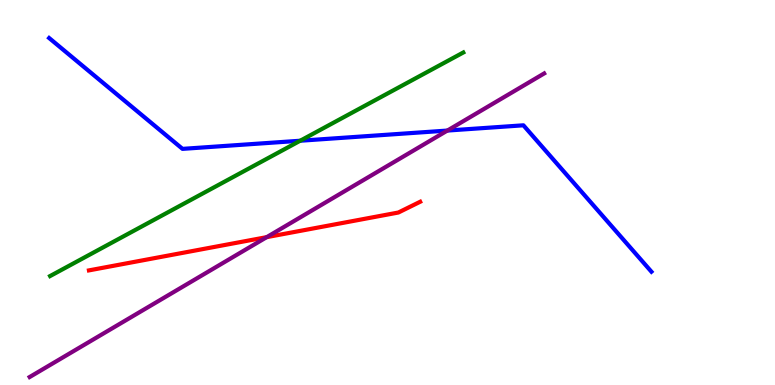[{'lines': ['blue', 'red'], 'intersections': []}, {'lines': ['green', 'red'], 'intersections': []}, {'lines': ['purple', 'red'], 'intersections': [{'x': 3.44, 'y': 3.84}]}, {'lines': ['blue', 'green'], 'intersections': [{'x': 3.87, 'y': 6.34}]}, {'lines': ['blue', 'purple'], 'intersections': [{'x': 5.77, 'y': 6.61}]}, {'lines': ['green', 'purple'], 'intersections': []}]